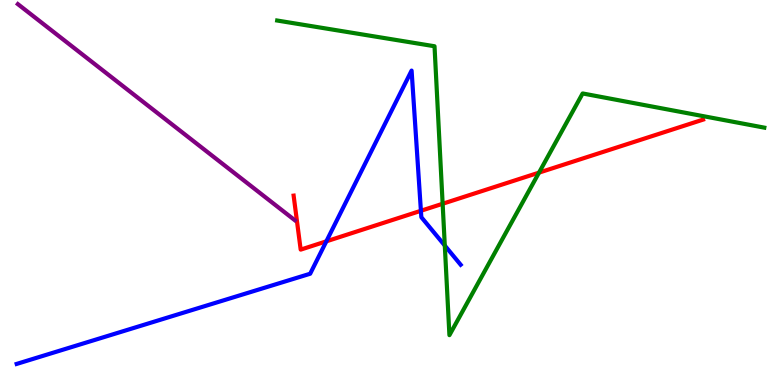[{'lines': ['blue', 'red'], 'intersections': [{'x': 4.21, 'y': 3.73}, {'x': 5.43, 'y': 4.53}]}, {'lines': ['green', 'red'], 'intersections': [{'x': 5.71, 'y': 4.71}, {'x': 6.95, 'y': 5.52}]}, {'lines': ['purple', 'red'], 'intersections': []}, {'lines': ['blue', 'green'], 'intersections': [{'x': 5.74, 'y': 3.62}]}, {'lines': ['blue', 'purple'], 'intersections': []}, {'lines': ['green', 'purple'], 'intersections': []}]